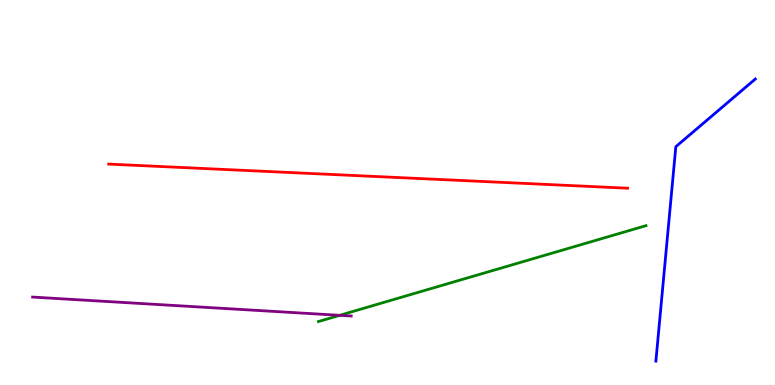[{'lines': ['blue', 'red'], 'intersections': []}, {'lines': ['green', 'red'], 'intersections': []}, {'lines': ['purple', 'red'], 'intersections': []}, {'lines': ['blue', 'green'], 'intersections': []}, {'lines': ['blue', 'purple'], 'intersections': []}, {'lines': ['green', 'purple'], 'intersections': [{'x': 4.38, 'y': 1.81}]}]